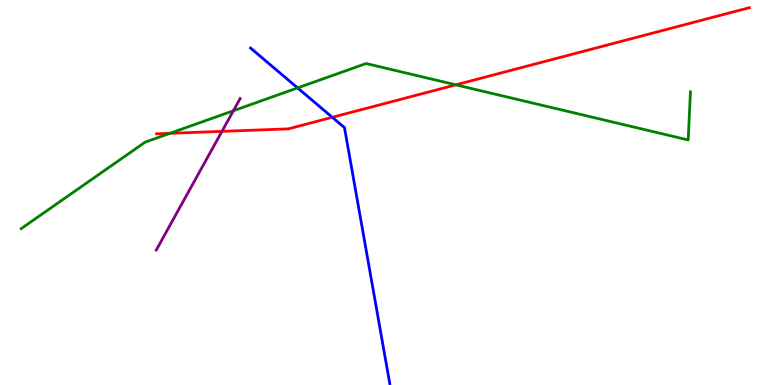[{'lines': ['blue', 'red'], 'intersections': [{'x': 4.29, 'y': 6.95}]}, {'lines': ['green', 'red'], 'intersections': [{'x': 2.19, 'y': 6.54}, {'x': 5.88, 'y': 7.8}]}, {'lines': ['purple', 'red'], 'intersections': [{'x': 2.86, 'y': 6.59}]}, {'lines': ['blue', 'green'], 'intersections': [{'x': 3.84, 'y': 7.72}]}, {'lines': ['blue', 'purple'], 'intersections': []}, {'lines': ['green', 'purple'], 'intersections': [{'x': 3.01, 'y': 7.12}]}]